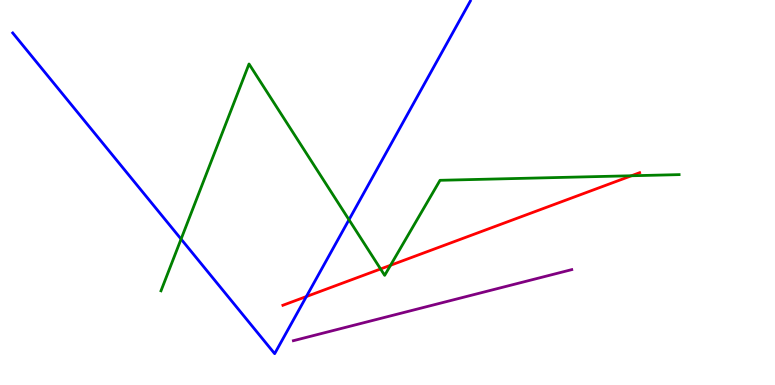[{'lines': ['blue', 'red'], 'intersections': [{'x': 3.95, 'y': 2.3}]}, {'lines': ['green', 'red'], 'intersections': [{'x': 4.91, 'y': 3.01}, {'x': 5.04, 'y': 3.11}, {'x': 8.15, 'y': 5.43}]}, {'lines': ['purple', 'red'], 'intersections': []}, {'lines': ['blue', 'green'], 'intersections': [{'x': 2.34, 'y': 3.79}, {'x': 4.5, 'y': 4.29}]}, {'lines': ['blue', 'purple'], 'intersections': []}, {'lines': ['green', 'purple'], 'intersections': []}]